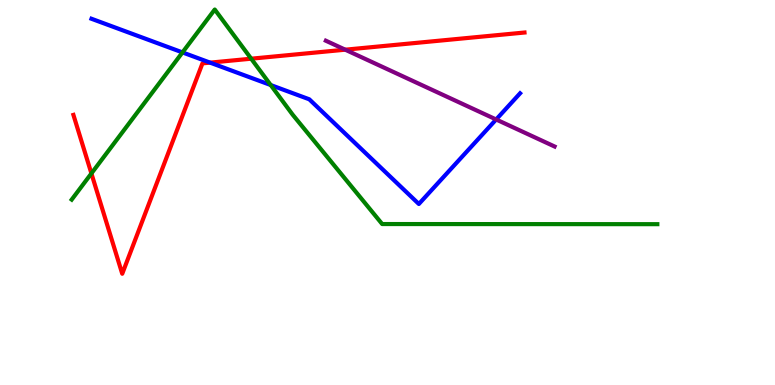[{'lines': ['blue', 'red'], 'intersections': [{'x': 2.71, 'y': 8.37}]}, {'lines': ['green', 'red'], 'intersections': [{'x': 1.18, 'y': 5.5}, {'x': 3.24, 'y': 8.48}]}, {'lines': ['purple', 'red'], 'intersections': [{'x': 4.45, 'y': 8.71}]}, {'lines': ['blue', 'green'], 'intersections': [{'x': 2.35, 'y': 8.64}, {'x': 3.49, 'y': 7.79}]}, {'lines': ['blue', 'purple'], 'intersections': [{'x': 6.4, 'y': 6.9}]}, {'lines': ['green', 'purple'], 'intersections': []}]